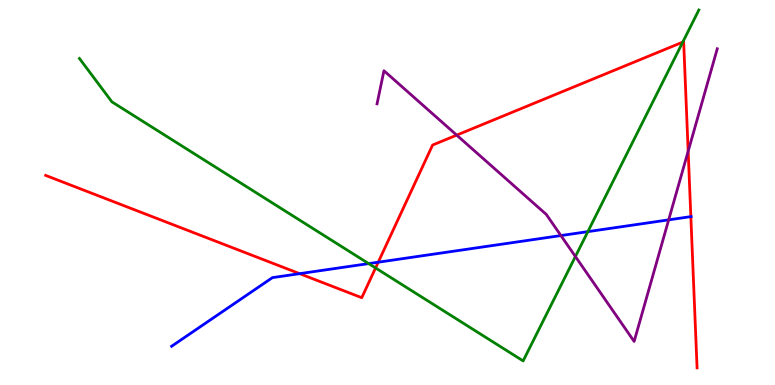[{'lines': ['blue', 'red'], 'intersections': [{'x': 3.87, 'y': 2.89}, {'x': 4.88, 'y': 3.19}, {'x': 8.91, 'y': 4.37}]}, {'lines': ['green', 'red'], 'intersections': [{'x': 4.85, 'y': 3.04}, {'x': 8.81, 'y': 8.91}]}, {'lines': ['purple', 'red'], 'intersections': [{'x': 5.89, 'y': 6.49}, {'x': 8.88, 'y': 6.07}]}, {'lines': ['blue', 'green'], 'intersections': [{'x': 4.76, 'y': 3.15}, {'x': 7.59, 'y': 3.98}]}, {'lines': ['blue', 'purple'], 'intersections': [{'x': 7.24, 'y': 3.88}, {'x': 8.63, 'y': 4.29}]}, {'lines': ['green', 'purple'], 'intersections': [{'x': 7.42, 'y': 3.34}]}]